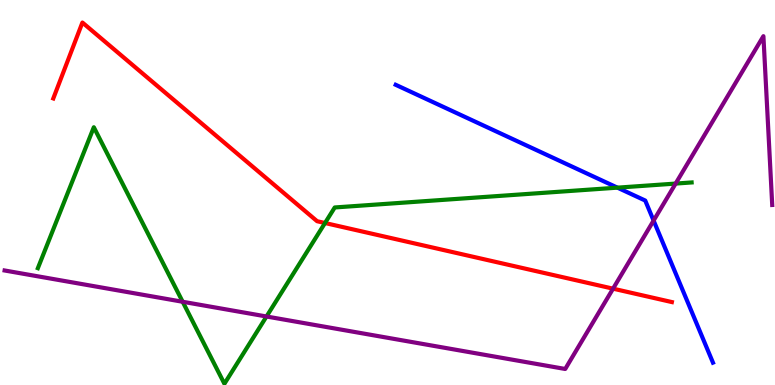[{'lines': ['blue', 'red'], 'intersections': []}, {'lines': ['green', 'red'], 'intersections': [{'x': 4.19, 'y': 4.21}]}, {'lines': ['purple', 'red'], 'intersections': [{'x': 7.91, 'y': 2.5}]}, {'lines': ['blue', 'green'], 'intersections': [{'x': 7.97, 'y': 5.13}]}, {'lines': ['blue', 'purple'], 'intersections': [{'x': 8.43, 'y': 4.27}]}, {'lines': ['green', 'purple'], 'intersections': [{'x': 2.36, 'y': 2.16}, {'x': 3.44, 'y': 1.78}, {'x': 8.72, 'y': 5.23}]}]